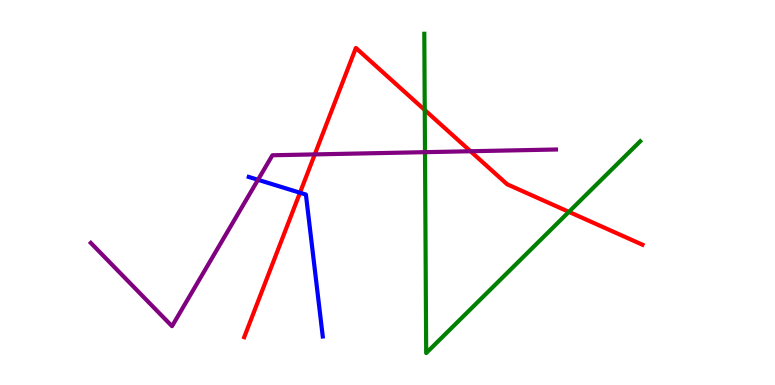[{'lines': ['blue', 'red'], 'intersections': [{'x': 3.87, 'y': 4.99}]}, {'lines': ['green', 'red'], 'intersections': [{'x': 5.48, 'y': 7.14}, {'x': 7.34, 'y': 4.5}]}, {'lines': ['purple', 'red'], 'intersections': [{'x': 4.06, 'y': 5.99}, {'x': 6.07, 'y': 6.07}]}, {'lines': ['blue', 'green'], 'intersections': []}, {'lines': ['blue', 'purple'], 'intersections': [{'x': 3.33, 'y': 5.33}]}, {'lines': ['green', 'purple'], 'intersections': [{'x': 5.48, 'y': 6.05}]}]